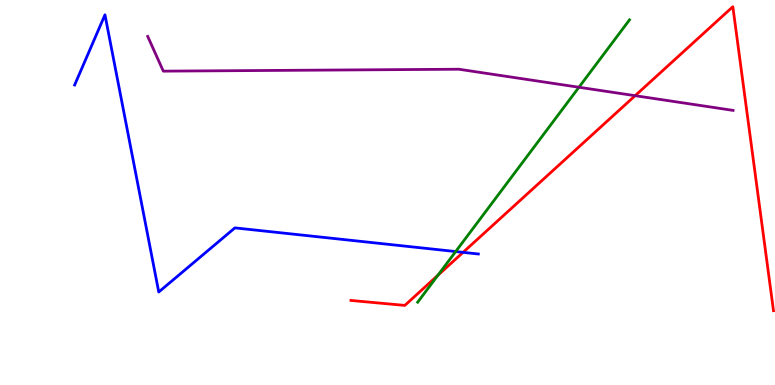[{'lines': ['blue', 'red'], 'intersections': [{'x': 5.98, 'y': 3.45}]}, {'lines': ['green', 'red'], 'intersections': [{'x': 5.65, 'y': 2.85}]}, {'lines': ['purple', 'red'], 'intersections': [{'x': 8.2, 'y': 7.51}]}, {'lines': ['blue', 'green'], 'intersections': [{'x': 5.88, 'y': 3.47}]}, {'lines': ['blue', 'purple'], 'intersections': []}, {'lines': ['green', 'purple'], 'intersections': [{'x': 7.47, 'y': 7.73}]}]